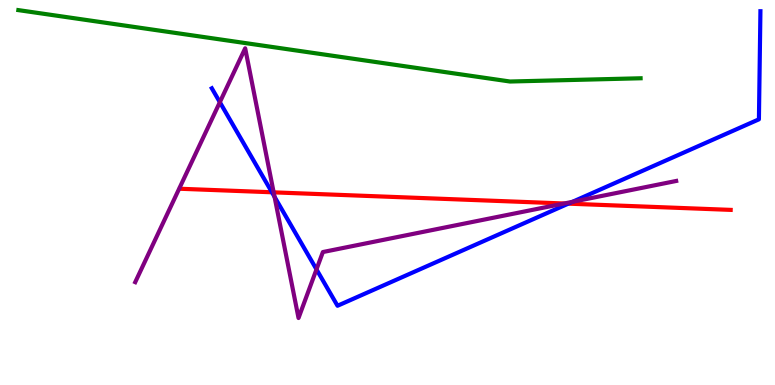[{'lines': ['blue', 'red'], 'intersections': [{'x': 3.51, 'y': 5.01}, {'x': 7.33, 'y': 4.71}]}, {'lines': ['green', 'red'], 'intersections': []}, {'lines': ['purple', 'red'], 'intersections': [{'x': 3.53, 'y': 5.0}, {'x': 7.28, 'y': 4.71}]}, {'lines': ['blue', 'green'], 'intersections': []}, {'lines': ['blue', 'purple'], 'intersections': [{'x': 2.84, 'y': 7.35}, {'x': 3.54, 'y': 4.89}, {'x': 4.08, 'y': 3.0}, {'x': 7.39, 'y': 4.76}]}, {'lines': ['green', 'purple'], 'intersections': []}]